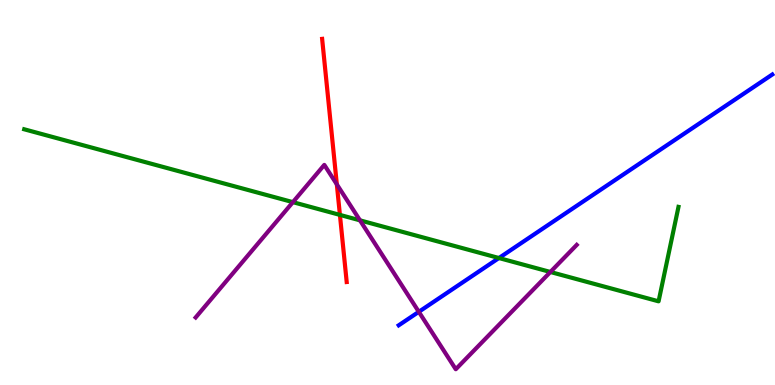[{'lines': ['blue', 'red'], 'intersections': []}, {'lines': ['green', 'red'], 'intersections': [{'x': 4.39, 'y': 4.42}]}, {'lines': ['purple', 'red'], 'intersections': [{'x': 4.35, 'y': 5.21}]}, {'lines': ['blue', 'green'], 'intersections': [{'x': 6.44, 'y': 3.3}]}, {'lines': ['blue', 'purple'], 'intersections': [{'x': 5.4, 'y': 1.9}]}, {'lines': ['green', 'purple'], 'intersections': [{'x': 3.78, 'y': 4.75}, {'x': 4.64, 'y': 4.28}, {'x': 7.1, 'y': 2.94}]}]